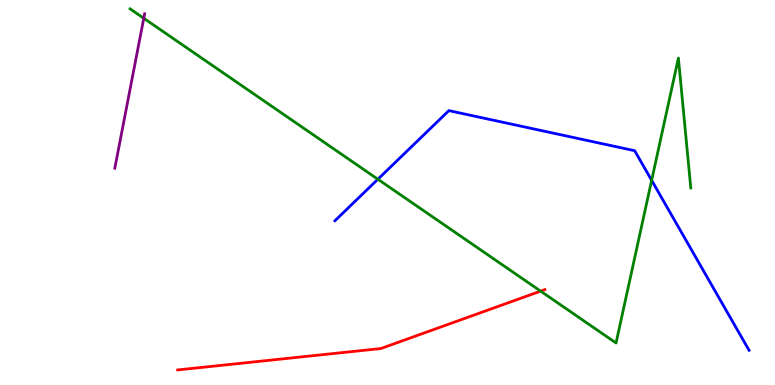[{'lines': ['blue', 'red'], 'intersections': []}, {'lines': ['green', 'red'], 'intersections': [{'x': 6.98, 'y': 2.44}]}, {'lines': ['purple', 'red'], 'intersections': []}, {'lines': ['blue', 'green'], 'intersections': [{'x': 4.88, 'y': 5.34}, {'x': 8.41, 'y': 5.32}]}, {'lines': ['blue', 'purple'], 'intersections': []}, {'lines': ['green', 'purple'], 'intersections': [{'x': 1.86, 'y': 9.53}]}]